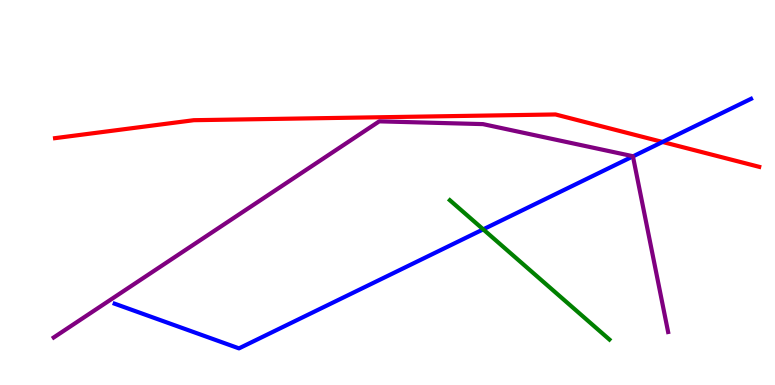[{'lines': ['blue', 'red'], 'intersections': [{'x': 8.55, 'y': 6.31}]}, {'lines': ['green', 'red'], 'intersections': []}, {'lines': ['purple', 'red'], 'intersections': []}, {'lines': ['blue', 'green'], 'intersections': [{'x': 6.24, 'y': 4.04}]}, {'lines': ['blue', 'purple'], 'intersections': [{'x': 8.17, 'y': 5.94}]}, {'lines': ['green', 'purple'], 'intersections': []}]